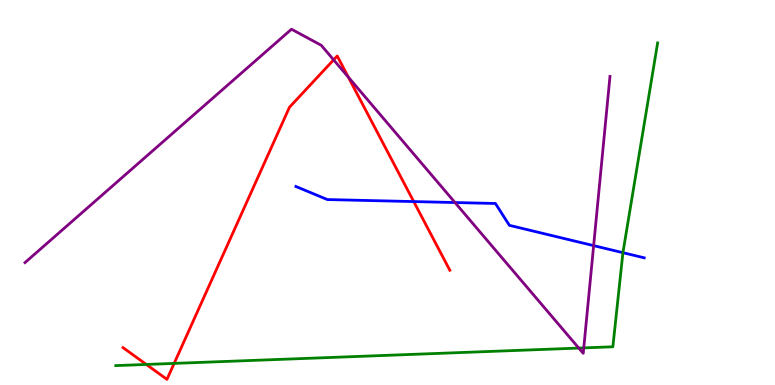[{'lines': ['blue', 'red'], 'intersections': [{'x': 5.34, 'y': 4.76}]}, {'lines': ['green', 'red'], 'intersections': [{'x': 1.89, 'y': 0.534}, {'x': 2.25, 'y': 0.561}]}, {'lines': ['purple', 'red'], 'intersections': [{'x': 4.3, 'y': 8.45}, {'x': 4.49, 'y': 8.0}]}, {'lines': ['blue', 'green'], 'intersections': [{'x': 8.04, 'y': 3.44}]}, {'lines': ['blue', 'purple'], 'intersections': [{'x': 5.87, 'y': 4.74}, {'x': 7.66, 'y': 3.62}]}, {'lines': ['green', 'purple'], 'intersections': [{'x': 7.47, 'y': 0.959}, {'x': 7.53, 'y': 0.964}]}]